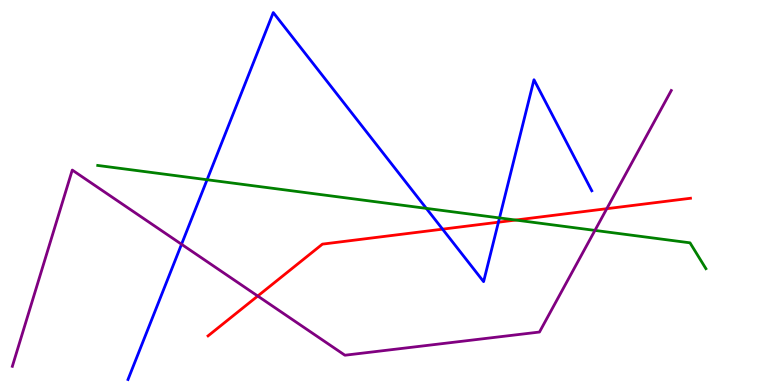[{'lines': ['blue', 'red'], 'intersections': [{'x': 5.71, 'y': 4.05}, {'x': 6.43, 'y': 4.23}]}, {'lines': ['green', 'red'], 'intersections': [{'x': 6.65, 'y': 4.28}]}, {'lines': ['purple', 'red'], 'intersections': [{'x': 3.33, 'y': 2.31}, {'x': 7.83, 'y': 4.58}]}, {'lines': ['blue', 'green'], 'intersections': [{'x': 2.67, 'y': 5.33}, {'x': 5.5, 'y': 4.59}, {'x': 6.45, 'y': 4.34}]}, {'lines': ['blue', 'purple'], 'intersections': [{'x': 2.34, 'y': 3.66}]}, {'lines': ['green', 'purple'], 'intersections': [{'x': 7.68, 'y': 4.02}]}]